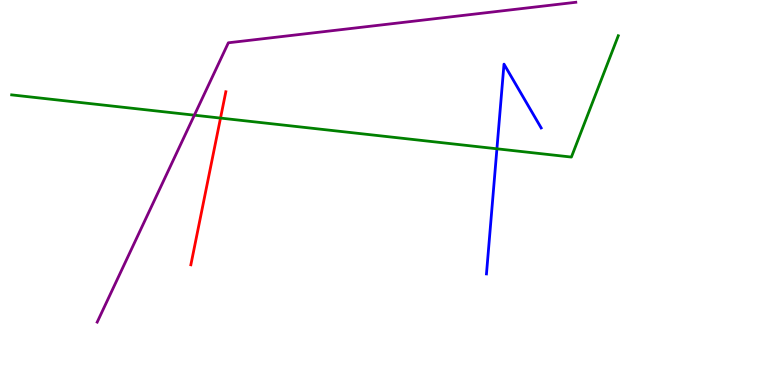[{'lines': ['blue', 'red'], 'intersections': []}, {'lines': ['green', 'red'], 'intersections': [{'x': 2.85, 'y': 6.93}]}, {'lines': ['purple', 'red'], 'intersections': []}, {'lines': ['blue', 'green'], 'intersections': [{'x': 6.41, 'y': 6.14}]}, {'lines': ['blue', 'purple'], 'intersections': []}, {'lines': ['green', 'purple'], 'intersections': [{'x': 2.51, 'y': 7.01}]}]